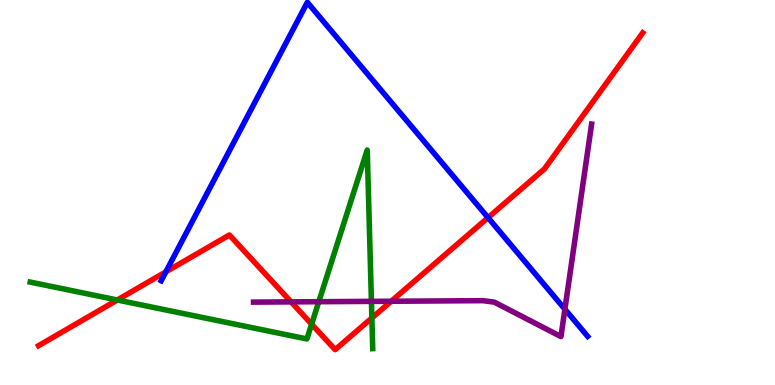[{'lines': ['blue', 'red'], 'intersections': [{'x': 2.14, 'y': 2.94}, {'x': 6.3, 'y': 4.35}]}, {'lines': ['green', 'red'], 'intersections': [{'x': 1.51, 'y': 2.21}, {'x': 4.02, 'y': 1.58}, {'x': 4.8, 'y': 1.74}]}, {'lines': ['purple', 'red'], 'intersections': [{'x': 3.76, 'y': 2.16}, {'x': 5.05, 'y': 2.18}]}, {'lines': ['blue', 'green'], 'intersections': []}, {'lines': ['blue', 'purple'], 'intersections': [{'x': 7.29, 'y': 1.97}]}, {'lines': ['green', 'purple'], 'intersections': [{'x': 4.11, 'y': 2.16}, {'x': 4.79, 'y': 2.17}]}]